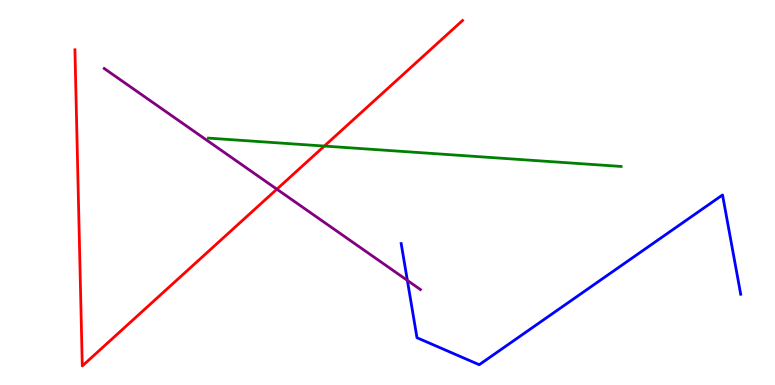[{'lines': ['blue', 'red'], 'intersections': []}, {'lines': ['green', 'red'], 'intersections': [{'x': 4.18, 'y': 6.21}]}, {'lines': ['purple', 'red'], 'intersections': [{'x': 3.57, 'y': 5.09}]}, {'lines': ['blue', 'green'], 'intersections': []}, {'lines': ['blue', 'purple'], 'intersections': [{'x': 5.26, 'y': 2.72}]}, {'lines': ['green', 'purple'], 'intersections': []}]